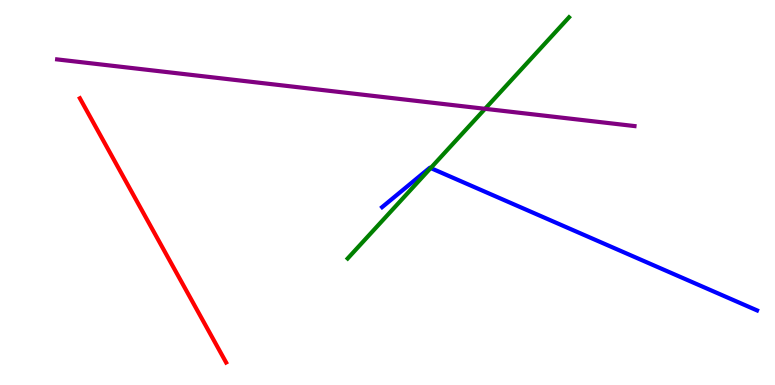[{'lines': ['blue', 'red'], 'intersections': []}, {'lines': ['green', 'red'], 'intersections': []}, {'lines': ['purple', 'red'], 'intersections': []}, {'lines': ['blue', 'green'], 'intersections': [{'x': 5.56, 'y': 5.64}]}, {'lines': ['blue', 'purple'], 'intersections': []}, {'lines': ['green', 'purple'], 'intersections': [{'x': 6.26, 'y': 7.17}]}]